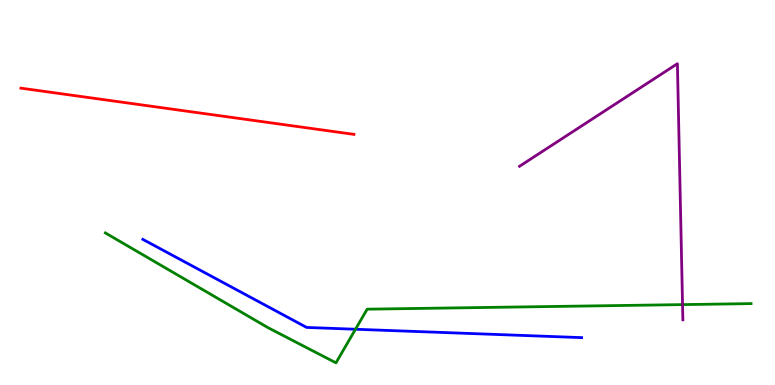[{'lines': ['blue', 'red'], 'intersections': []}, {'lines': ['green', 'red'], 'intersections': []}, {'lines': ['purple', 'red'], 'intersections': []}, {'lines': ['blue', 'green'], 'intersections': [{'x': 4.59, 'y': 1.45}]}, {'lines': ['blue', 'purple'], 'intersections': []}, {'lines': ['green', 'purple'], 'intersections': [{'x': 8.81, 'y': 2.09}]}]